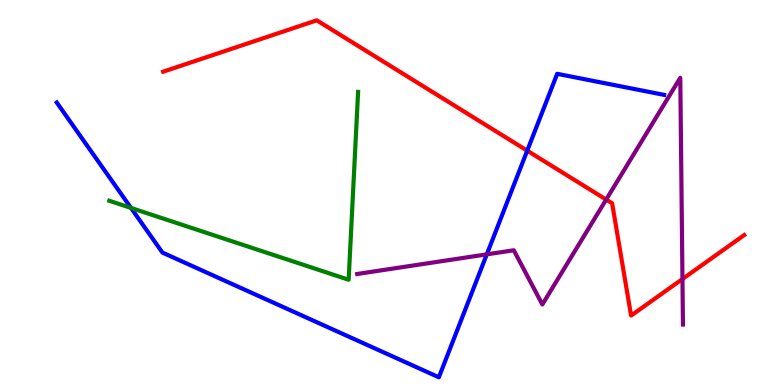[{'lines': ['blue', 'red'], 'intersections': [{'x': 6.8, 'y': 6.09}]}, {'lines': ['green', 'red'], 'intersections': []}, {'lines': ['purple', 'red'], 'intersections': [{'x': 7.82, 'y': 4.82}, {'x': 8.81, 'y': 2.75}]}, {'lines': ['blue', 'green'], 'intersections': [{'x': 1.69, 'y': 4.6}]}, {'lines': ['blue', 'purple'], 'intersections': [{'x': 6.28, 'y': 3.39}]}, {'lines': ['green', 'purple'], 'intersections': []}]